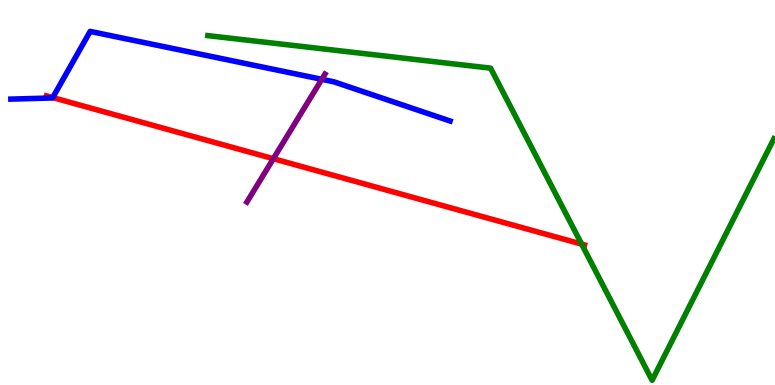[{'lines': ['blue', 'red'], 'intersections': [{'x': 0.681, 'y': 7.47}]}, {'lines': ['green', 'red'], 'intersections': [{'x': 7.5, 'y': 3.66}]}, {'lines': ['purple', 'red'], 'intersections': [{'x': 3.53, 'y': 5.88}]}, {'lines': ['blue', 'green'], 'intersections': []}, {'lines': ['blue', 'purple'], 'intersections': [{'x': 4.15, 'y': 7.94}]}, {'lines': ['green', 'purple'], 'intersections': []}]